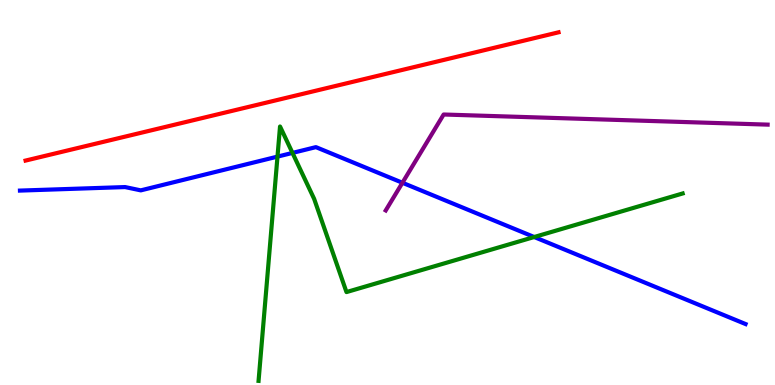[{'lines': ['blue', 'red'], 'intersections': []}, {'lines': ['green', 'red'], 'intersections': []}, {'lines': ['purple', 'red'], 'intersections': []}, {'lines': ['blue', 'green'], 'intersections': [{'x': 3.58, 'y': 5.93}, {'x': 3.77, 'y': 6.03}, {'x': 6.89, 'y': 3.84}]}, {'lines': ['blue', 'purple'], 'intersections': [{'x': 5.19, 'y': 5.25}]}, {'lines': ['green', 'purple'], 'intersections': []}]